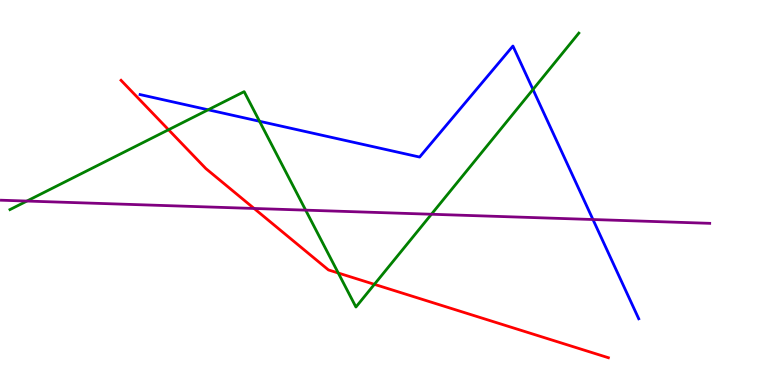[{'lines': ['blue', 'red'], 'intersections': []}, {'lines': ['green', 'red'], 'intersections': [{'x': 2.17, 'y': 6.63}, {'x': 4.36, 'y': 2.91}, {'x': 4.83, 'y': 2.61}]}, {'lines': ['purple', 'red'], 'intersections': [{'x': 3.28, 'y': 4.59}]}, {'lines': ['blue', 'green'], 'intersections': [{'x': 2.69, 'y': 7.15}, {'x': 3.35, 'y': 6.85}, {'x': 6.88, 'y': 7.68}]}, {'lines': ['blue', 'purple'], 'intersections': [{'x': 7.65, 'y': 4.3}]}, {'lines': ['green', 'purple'], 'intersections': [{'x': 0.347, 'y': 4.78}, {'x': 3.94, 'y': 4.54}, {'x': 5.57, 'y': 4.44}]}]